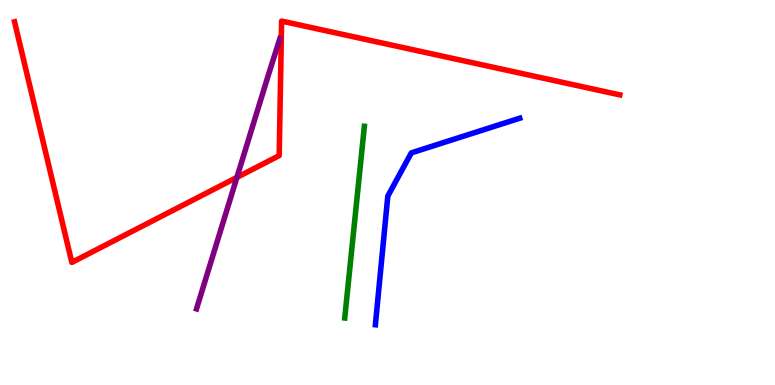[{'lines': ['blue', 'red'], 'intersections': []}, {'lines': ['green', 'red'], 'intersections': []}, {'lines': ['purple', 'red'], 'intersections': [{'x': 3.06, 'y': 5.39}]}, {'lines': ['blue', 'green'], 'intersections': []}, {'lines': ['blue', 'purple'], 'intersections': []}, {'lines': ['green', 'purple'], 'intersections': []}]